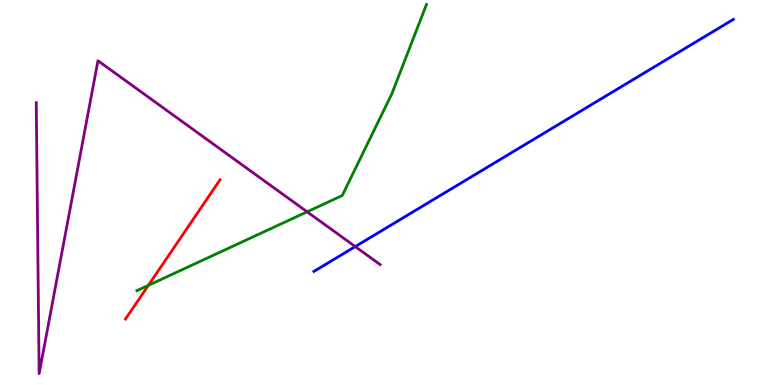[{'lines': ['blue', 'red'], 'intersections': []}, {'lines': ['green', 'red'], 'intersections': [{'x': 1.91, 'y': 2.59}]}, {'lines': ['purple', 'red'], 'intersections': []}, {'lines': ['blue', 'green'], 'intersections': []}, {'lines': ['blue', 'purple'], 'intersections': [{'x': 4.58, 'y': 3.6}]}, {'lines': ['green', 'purple'], 'intersections': [{'x': 3.96, 'y': 4.5}]}]